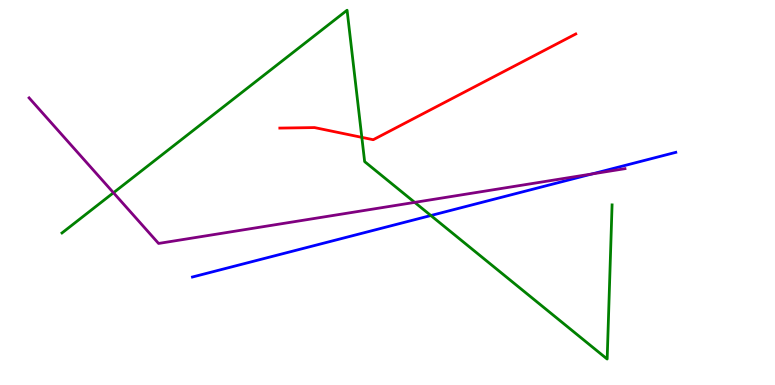[{'lines': ['blue', 'red'], 'intersections': []}, {'lines': ['green', 'red'], 'intersections': [{'x': 4.67, 'y': 6.43}]}, {'lines': ['purple', 'red'], 'intersections': []}, {'lines': ['blue', 'green'], 'intersections': [{'x': 5.56, 'y': 4.4}]}, {'lines': ['blue', 'purple'], 'intersections': [{'x': 7.64, 'y': 5.48}]}, {'lines': ['green', 'purple'], 'intersections': [{'x': 1.46, 'y': 4.99}, {'x': 5.35, 'y': 4.74}]}]